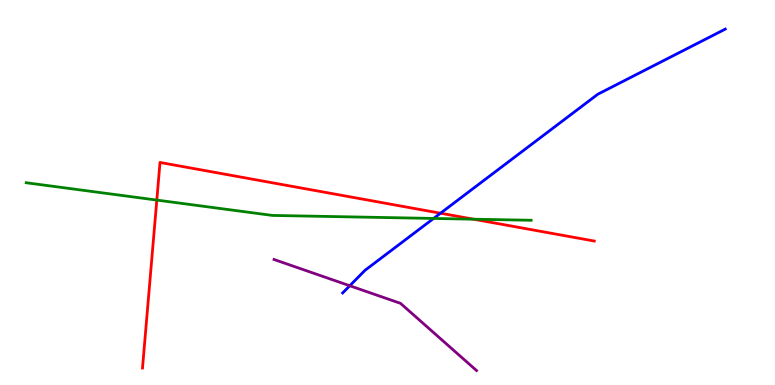[{'lines': ['blue', 'red'], 'intersections': [{'x': 5.68, 'y': 4.46}]}, {'lines': ['green', 'red'], 'intersections': [{'x': 2.02, 'y': 4.8}, {'x': 6.11, 'y': 4.31}]}, {'lines': ['purple', 'red'], 'intersections': []}, {'lines': ['blue', 'green'], 'intersections': [{'x': 5.59, 'y': 4.33}]}, {'lines': ['blue', 'purple'], 'intersections': [{'x': 4.51, 'y': 2.58}]}, {'lines': ['green', 'purple'], 'intersections': []}]